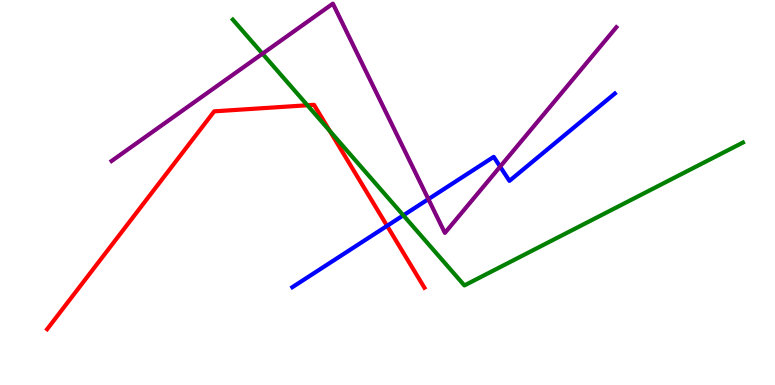[{'lines': ['blue', 'red'], 'intersections': [{'x': 4.99, 'y': 4.13}]}, {'lines': ['green', 'red'], 'intersections': [{'x': 3.97, 'y': 7.27}, {'x': 4.25, 'y': 6.6}]}, {'lines': ['purple', 'red'], 'intersections': []}, {'lines': ['blue', 'green'], 'intersections': [{'x': 5.2, 'y': 4.41}]}, {'lines': ['blue', 'purple'], 'intersections': [{'x': 5.53, 'y': 4.83}, {'x': 6.45, 'y': 5.67}]}, {'lines': ['green', 'purple'], 'intersections': [{'x': 3.39, 'y': 8.61}]}]